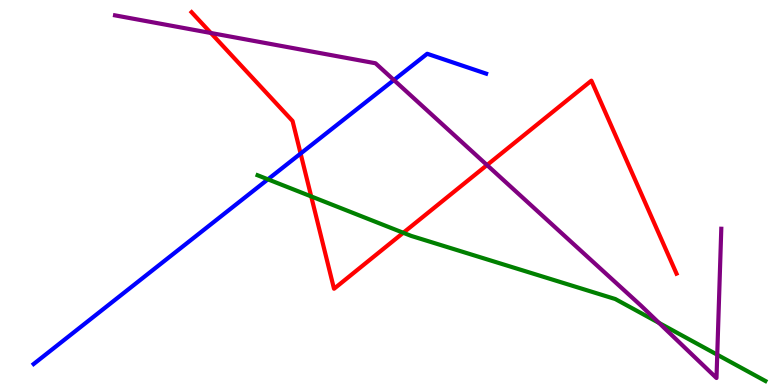[{'lines': ['blue', 'red'], 'intersections': [{'x': 3.88, 'y': 6.01}]}, {'lines': ['green', 'red'], 'intersections': [{'x': 4.02, 'y': 4.9}, {'x': 5.2, 'y': 3.95}]}, {'lines': ['purple', 'red'], 'intersections': [{'x': 2.72, 'y': 9.14}, {'x': 6.28, 'y': 5.71}]}, {'lines': ['blue', 'green'], 'intersections': [{'x': 3.46, 'y': 5.34}]}, {'lines': ['blue', 'purple'], 'intersections': [{'x': 5.08, 'y': 7.92}]}, {'lines': ['green', 'purple'], 'intersections': [{'x': 8.5, 'y': 1.61}, {'x': 9.25, 'y': 0.787}]}]